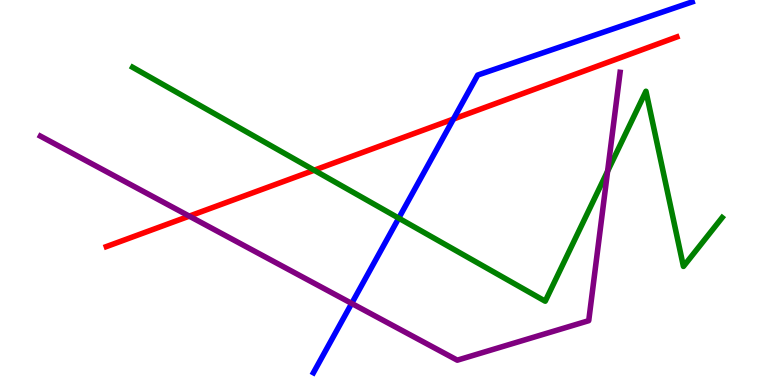[{'lines': ['blue', 'red'], 'intersections': [{'x': 5.85, 'y': 6.91}]}, {'lines': ['green', 'red'], 'intersections': [{'x': 4.05, 'y': 5.58}]}, {'lines': ['purple', 'red'], 'intersections': [{'x': 2.44, 'y': 4.39}]}, {'lines': ['blue', 'green'], 'intersections': [{'x': 5.15, 'y': 4.33}]}, {'lines': ['blue', 'purple'], 'intersections': [{'x': 4.54, 'y': 2.12}]}, {'lines': ['green', 'purple'], 'intersections': [{'x': 7.84, 'y': 5.55}]}]